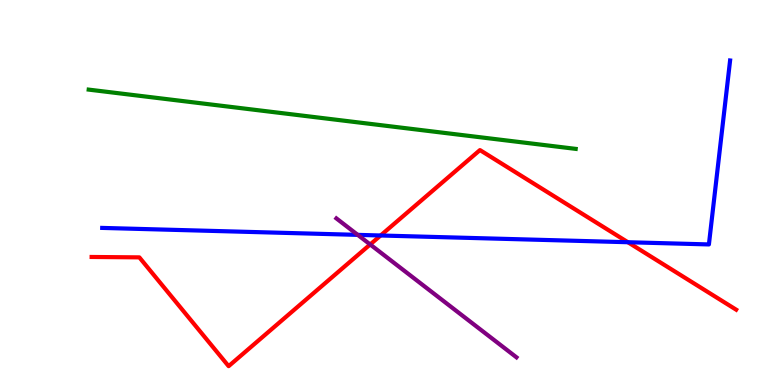[{'lines': ['blue', 'red'], 'intersections': [{'x': 4.91, 'y': 3.88}, {'x': 8.1, 'y': 3.71}]}, {'lines': ['green', 'red'], 'intersections': []}, {'lines': ['purple', 'red'], 'intersections': [{'x': 4.78, 'y': 3.65}]}, {'lines': ['blue', 'green'], 'intersections': []}, {'lines': ['blue', 'purple'], 'intersections': [{'x': 4.62, 'y': 3.9}]}, {'lines': ['green', 'purple'], 'intersections': []}]